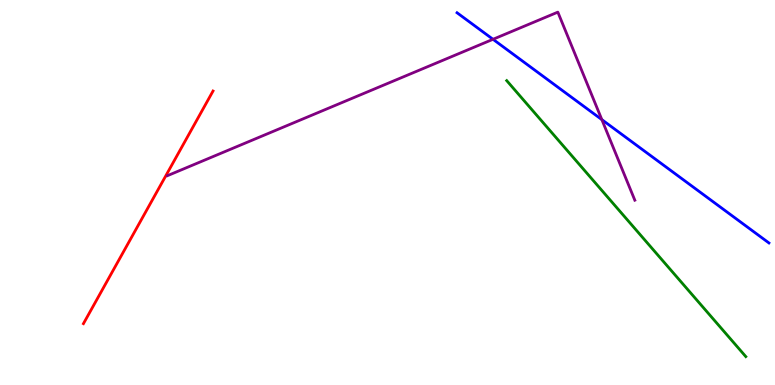[{'lines': ['blue', 'red'], 'intersections': []}, {'lines': ['green', 'red'], 'intersections': []}, {'lines': ['purple', 'red'], 'intersections': []}, {'lines': ['blue', 'green'], 'intersections': []}, {'lines': ['blue', 'purple'], 'intersections': [{'x': 6.36, 'y': 8.98}, {'x': 7.77, 'y': 6.89}]}, {'lines': ['green', 'purple'], 'intersections': []}]